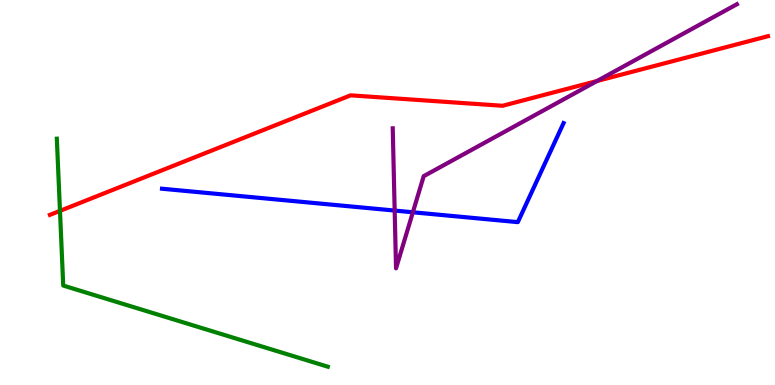[{'lines': ['blue', 'red'], 'intersections': []}, {'lines': ['green', 'red'], 'intersections': [{'x': 0.774, 'y': 4.52}]}, {'lines': ['purple', 'red'], 'intersections': [{'x': 7.7, 'y': 7.9}]}, {'lines': ['blue', 'green'], 'intersections': []}, {'lines': ['blue', 'purple'], 'intersections': [{'x': 5.09, 'y': 4.53}, {'x': 5.33, 'y': 4.49}]}, {'lines': ['green', 'purple'], 'intersections': []}]